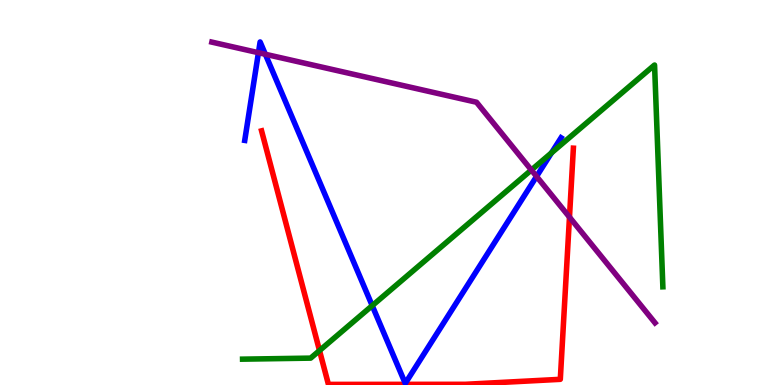[{'lines': ['blue', 'red'], 'intersections': []}, {'lines': ['green', 'red'], 'intersections': [{'x': 4.12, 'y': 0.894}]}, {'lines': ['purple', 'red'], 'intersections': [{'x': 7.35, 'y': 4.36}]}, {'lines': ['blue', 'green'], 'intersections': [{'x': 4.8, 'y': 2.06}, {'x': 7.12, 'y': 6.03}]}, {'lines': ['blue', 'purple'], 'intersections': [{'x': 3.33, 'y': 8.63}, {'x': 3.42, 'y': 8.59}, {'x': 6.92, 'y': 5.42}]}, {'lines': ['green', 'purple'], 'intersections': [{'x': 6.86, 'y': 5.58}]}]